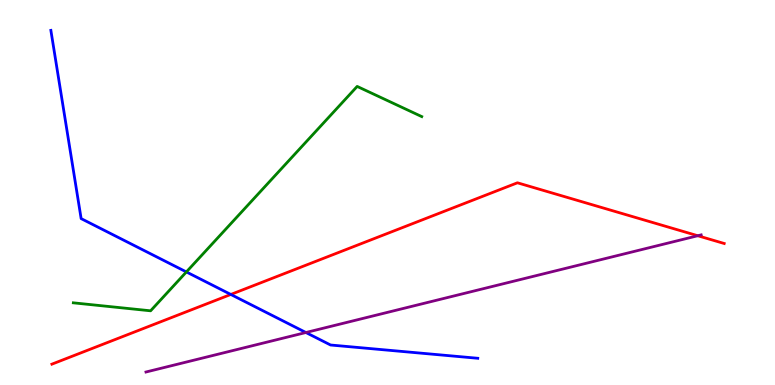[{'lines': ['blue', 'red'], 'intersections': [{'x': 2.98, 'y': 2.35}]}, {'lines': ['green', 'red'], 'intersections': []}, {'lines': ['purple', 'red'], 'intersections': [{'x': 9.0, 'y': 3.88}]}, {'lines': ['blue', 'green'], 'intersections': [{'x': 2.4, 'y': 2.94}]}, {'lines': ['blue', 'purple'], 'intersections': [{'x': 3.95, 'y': 1.36}]}, {'lines': ['green', 'purple'], 'intersections': []}]